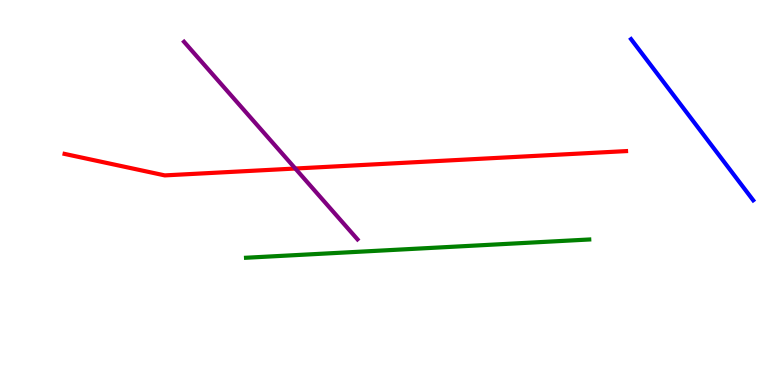[{'lines': ['blue', 'red'], 'intersections': []}, {'lines': ['green', 'red'], 'intersections': []}, {'lines': ['purple', 'red'], 'intersections': [{'x': 3.81, 'y': 5.62}]}, {'lines': ['blue', 'green'], 'intersections': []}, {'lines': ['blue', 'purple'], 'intersections': []}, {'lines': ['green', 'purple'], 'intersections': []}]